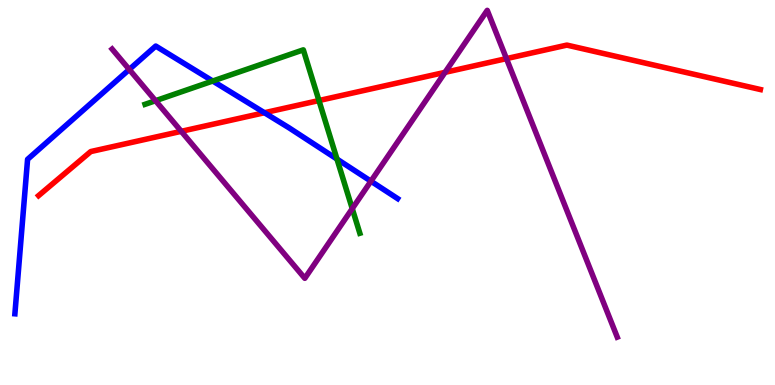[{'lines': ['blue', 'red'], 'intersections': [{'x': 3.41, 'y': 7.07}]}, {'lines': ['green', 'red'], 'intersections': [{'x': 4.12, 'y': 7.39}]}, {'lines': ['purple', 'red'], 'intersections': [{'x': 2.34, 'y': 6.59}, {'x': 5.74, 'y': 8.12}, {'x': 6.53, 'y': 8.48}]}, {'lines': ['blue', 'green'], 'intersections': [{'x': 2.74, 'y': 7.9}, {'x': 4.35, 'y': 5.87}]}, {'lines': ['blue', 'purple'], 'intersections': [{'x': 1.67, 'y': 8.2}, {'x': 4.79, 'y': 5.29}]}, {'lines': ['green', 'purple'], 'intersections': [{'x': 2.01, 'y': 7.38}, {'x': 4.55, 'y': 4.58}]}]